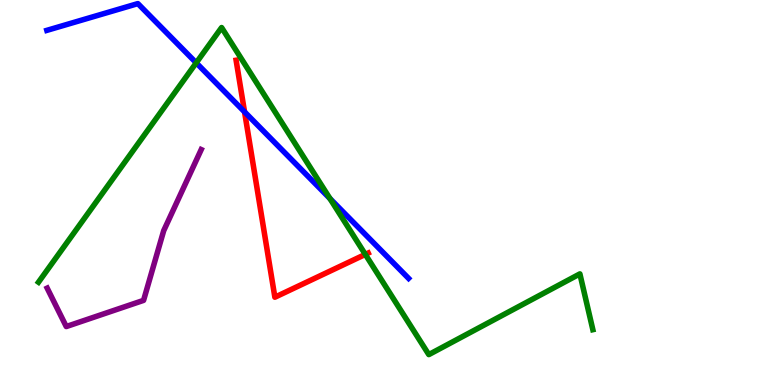[{'lines': ['blue', 'red'], 'intersections': [{'x': 3.16, 'y': 7.09}]}, {'lines': ['green', 'red'], 'intersections': [{'x': 4.71, 'y': 3.39}]}, {'lines': ['purple', 'red'], 'intersections': []}, {'lines': ['blue', 'green'], 'intersections': [{'x': 2.53, 'y': 8.37}, {'x': 4.26, 'y': 4.84}]}, {'lines': ['blue', 'purple'], 'intersections': []}, {'lines': ['green', 'purple'], 'intersections': []}]